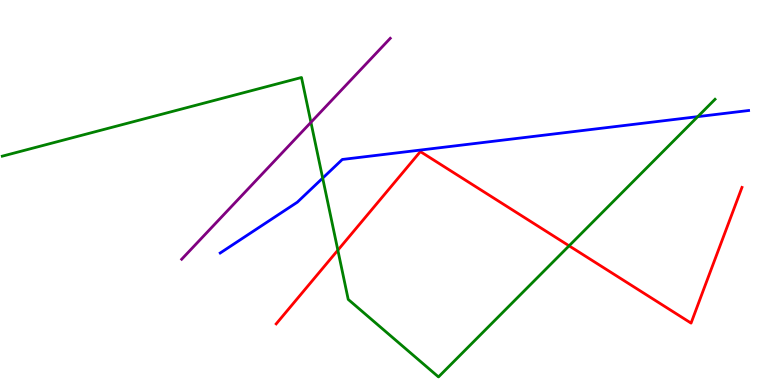[{'lines': ['blue', 'red'], 'intersections': []}, {'lines': ['green', 'red'], 'intersections': [{'x': 4.36, 'y': 3.5}, {'x': 7.34, 'y': 3.62}]}, {'lines': ['purple', 'red'], 'intersections': []}, {'lines': ['blue', 'green'], 'intersections': [{'x': 4.16, 'y': 5.37}, {'x': 9.0, 'y': 6.97}]}, {'lines': ['blue', 'purple'], 'intersections': []}, {'lines': ['green', 'purple'], 'intersections': [{'x': 4.01, 'y': 6.82}]}]